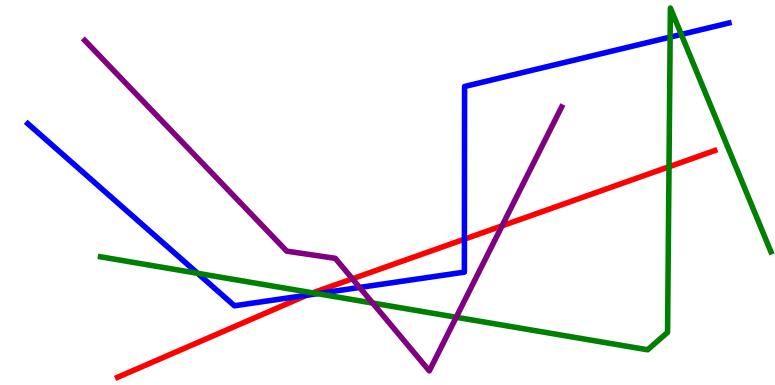[{'lines': ['blue', 'red'], 'intersections': [{'x': 3.96, 'y': 2.33}, {'x': 5.99, 'y': 3.79}]}, {'lines': ['green', 'red'], 'intersections': [{'x': 4.03, 'y': 2.39}, {'x': 8.63, 'y': 5.67}]}, {'lines': ['purple', 'red'], 'intersections': [{'x': 4.55, 'y': 2.76}, {'x': 6.48, 'y': 4.13}]}, {'lines': ['blue', 'green'], 'intersections': [{'x': 2.55, 'y': 2.9}, {'x': 4.09, 'y': 2.37}, {'x': 8.65, 'y': 9.04}, {'x': 8.79, 'y': 9.11}]}, {'lines': ['blue', 'purple'], 'intersections': [{'x': 4.64, 'y': 2.53}]}, {'lines': ['green', 'purple'], 'intersections': [{'x': 4.81, 'y': 2.13}, {'x': 5.89, 'y': 1.76}]}]